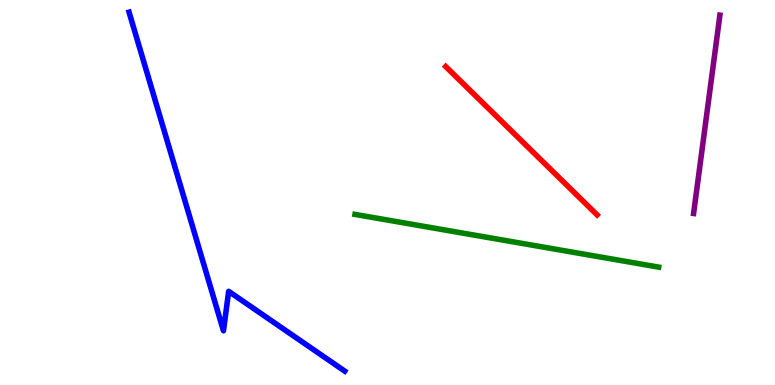[{'lines': ['blue', 'red'], 'intersections': []}, {'lines': ['green', 'red'], 'intersections': []}, {'lines': ['purple', 'red'], 'intersections': []}, {'lines': ['blue', 'green'], 'intersections': []}, {'lines': ['blue', 'purple'], 'intersections': []}, {'lines': ['green', 'purple'], 'intersections': []}]